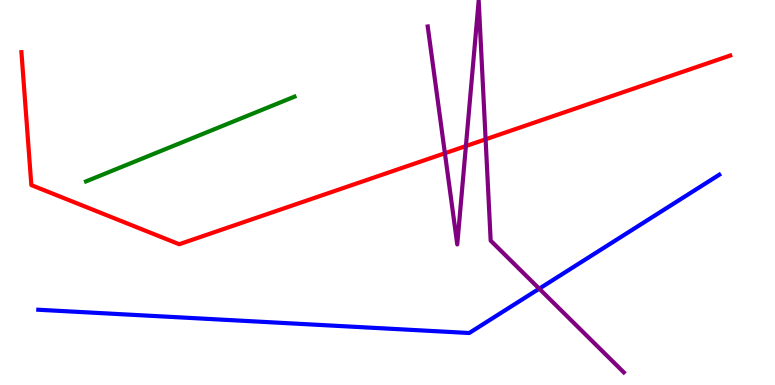[{'lines': ['blue', 'red'], 'intersections': []}, {'lines': ['green', 'red'], 'intersections': []}, {'lines': ['purple', 'red'], 'intersections': [{'x': 5.74, 'y': 6.02}, {'x': 6.01, 'y': 6.21}, {'x': 6.27, 'y': 6.38}]}, {'lines': ['blue', 'green'], 'intersections': []}, {'lines': ['blue', 'purple'], 'intersections': [{'x': 6.96, 'y': 2.5}]}, {'lines': ['green', 'purple'], 'intersections': []}]